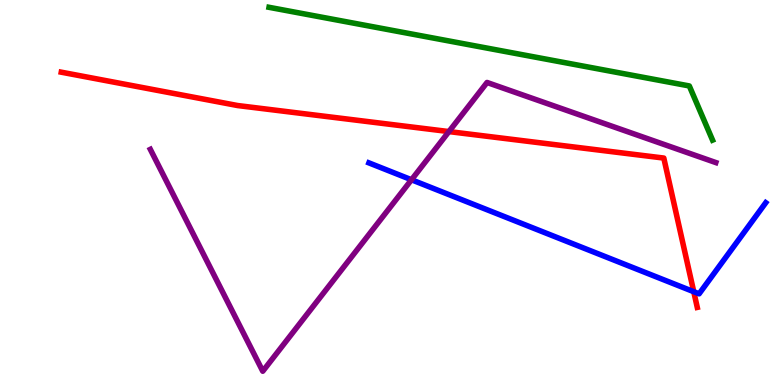[{'lines': ['blue', 'red'], 'intersections': [{'x': 8.95, 'y': 2.42}]}, {'lines': ['green', 'red'], 'intersections': []}, {'lines': ['purple', 'red'], 'intersections': [{'x': 5.79, 'y': 6.58}]}, {'lines': ['blue', 'green'], 'intersections': []}, {'lines': ['blue', 'purple'], 'intersections': [{'x': 5.31, 'y': 5.33}]}, {'lines': ['green', 'purple'], 'intersections': []}]